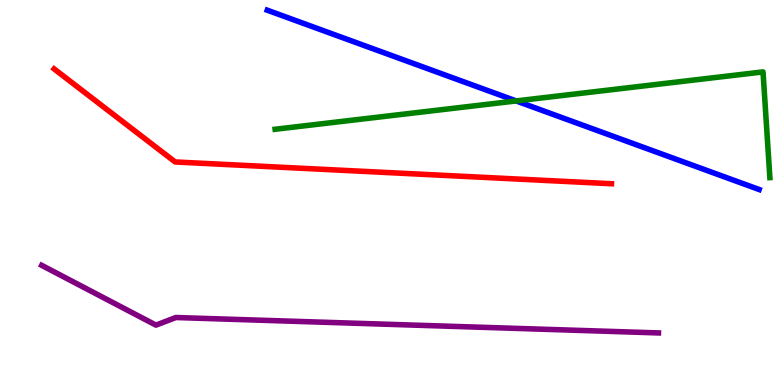[{'lines': ['blue', 'red'], 'intersections': []}, {'lines': ['green', 'red'], 'intersections': []}, {'lines': ['purple', 'red'], 'intersections': []}, {'lines': ['blue', 'green'], 'intersections': [{'x': 6.66, 'y': 7.38}]}, {'lines': ['blue', 'purple'], 'intersections': []}, {'lines': ['green', 'purple'], 'intersections': []}]